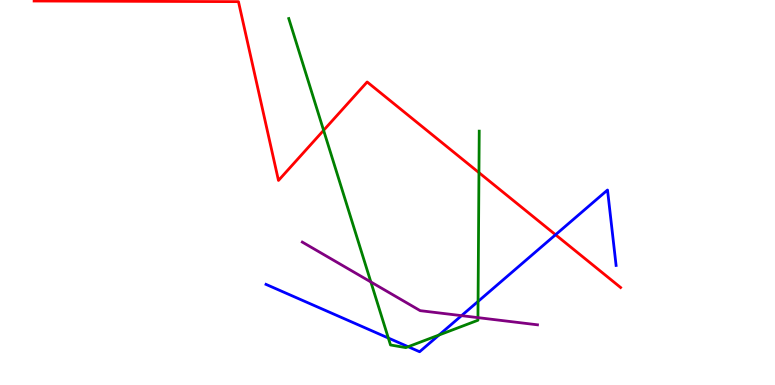[{'lines': ['blue', 'red'], 'intersections': [{'x': 7.17, 'y': 3.9}]}, {'lines': ['green', 'red'], 'intersections': [{'x': 4.18, 'y': 6.61}, {'x': 6.18, 'y': 5.52}]}, {'lines': ['purple', 'red'], 'intersections': []}, {'lines': ['blue', 'green'], 'intersections': [{'x': 5.01, 'y': 1.22}, {'x': 5.27, 'y': 0.994}, {'x': 5.67, 'y': 1.3}, {'x': 6.17, 'y': 2.17}]}, {'lines': ['blue', 'purple'], 'intersections': [{'x': 5.96, 'y': 1.8}]}, {'lines': ['green', 'purple'], 'intersections': [{'x': 4.79, 'y': 2.68}, {'x': 6.17, 'y': 1.75}]}]